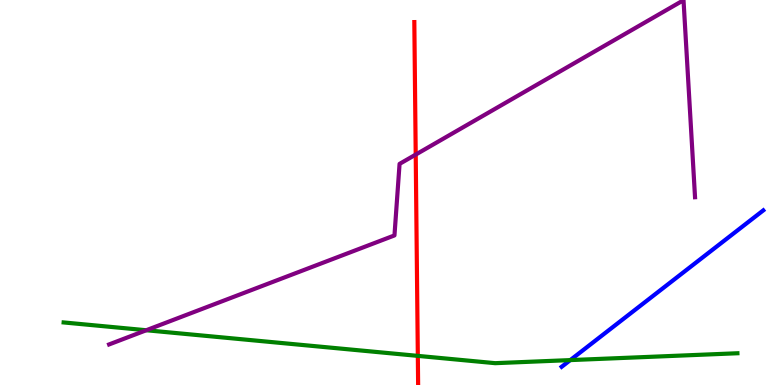[{'lines': ['blue', 'red'], 'intersections': []}, {'lines': ['green', 'red'], 'intersections': [{'x': 5.39, 'y': 0.757}]}, {'lines': ['purple', 'red'], 'intersections': [{'x': 5.36, 'y': 5.98}]}, {'lines': ['blue', 'green'], 'intersections': [{'x': 7.36, 'y': 0.647}]}, {'lines': ['blue', 'purple'], 'intersections': []}, {'lines': ['green', 'purple'], 'intersections': [{'x': 1.89, 'y': 1.42}]}]